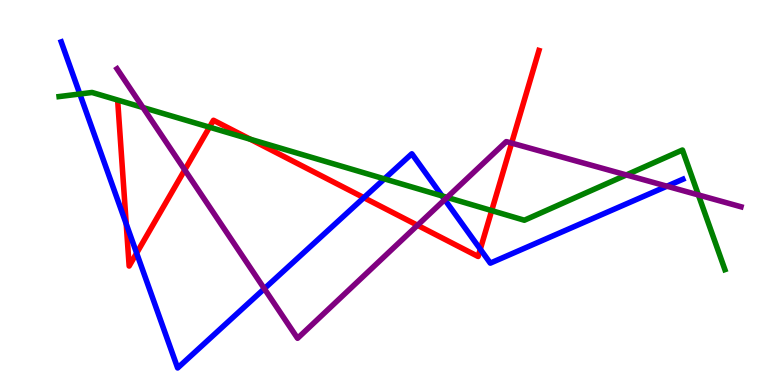[{'lines': ['blue', 'red'], 'intersections': [{'x': 1.63, 'y': 4.18}, {'x': 1.76, 'y': 3.43}, {'x': 4.69, 'y': 4.87}, {'x': 6.2, 'y': 3.53}]}, {'lines': ['green', 'red'], 'intersections': [{'x': 2.7, 'y': 6.7}, {'x': 3.23, 'y': 6.38}, {'x': 6.34, 'y': 4.53}]}, {'lines': ['purple', 'red'], 'intersections': [{'x': 2.38, 'y': 5.59}, {'x': 5.39, 'y': 4.15}, {'x': 6.6, 'y': 6.28}]}, {'lines': ['blue', 'green'], 'intersections': [{'x': 1.03, 'y': 7.56}, {'x': 4.96, 'y': 5.35}, {'x': 5.7, 'y': 4.91}]}, {'lines': ['blue', 'purple'], 'intersections': [{'x': 3.41, 'y': 2.5}, {'x': 5.74, 'y': 4.82}, {'x': 8.61, 'y': 5.16}]}, {'lines': ['green', 'purple'], 'intersections': [{'x': 1.84, 'y': 7.21}, {'x': 5.77, 'y': 4.87}, {'x': 8.08, 'y': 5.46}, {'x': 9.01, 'y': 4.94}]}]